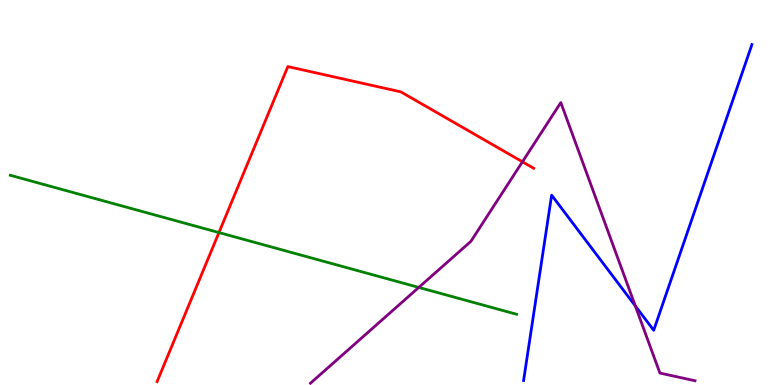[{'lines': ['blue', 'red'], 'intersections': []}, {'lines': ['green', 'red'], 'intersections': [{'x': 2.83, 'y': 3.96}]}, {'lines': ['purple', 'red'], 'intersections': [{'x': 6.74, 'y': 5.8}]}, {'lines': ['blue', 'green'], 'intersections': []}, {'lines': ['blue', 'purple'], 'intersections': [{'x': 8.2, 'y': 2.05}]}, {'lines': ['green', 'purple'], 'intersections': [{'x': 5.4, 'y': 2.53}]}]